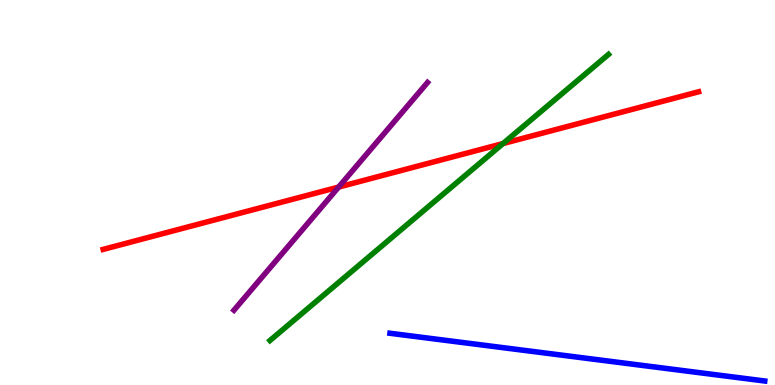[{'lines': ['blue', 'red'], 'intersections': []}, {'lines': ['green', 'red'], 'intersections': [{'x': 6.49, 'y': 6.27}]}, {'lines': ['purple', 'red'], 'intersections': [{'x': 4.37, 'y': 5.14}]}, {'lines': ['blue', 'green'], 'intersections': []}, {'lines': ['blue', 'purple'], 'intersections': []}, {'lines': ['green', 'purple'], 'intersections': []}]